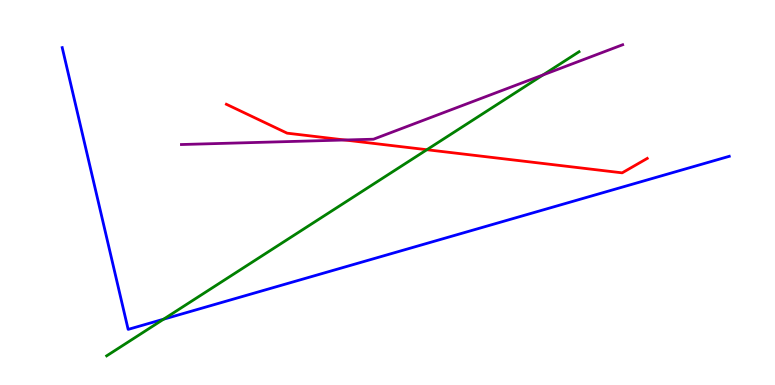[{'lines': ['blue', 'red'], 'intersections': []}, {'lines': ['green', 'red'], 'intersections': [{'x': 5.51, 'y': 6.11}]}, {'lines': ['purple', 'red'], 'intersections': [{'x': 4.45, 'y': 6.36}]}, {'lines': ['blue', 'green'], 'intersections': [{'x': 2.11, 'y': 1.71}]}, {'lines': ['blue', 'purple'], 'intersections': []}, {'lines': ['green', 'purple'], 'intersections': [{'x': 7.01, 'y': 8.05}]}]